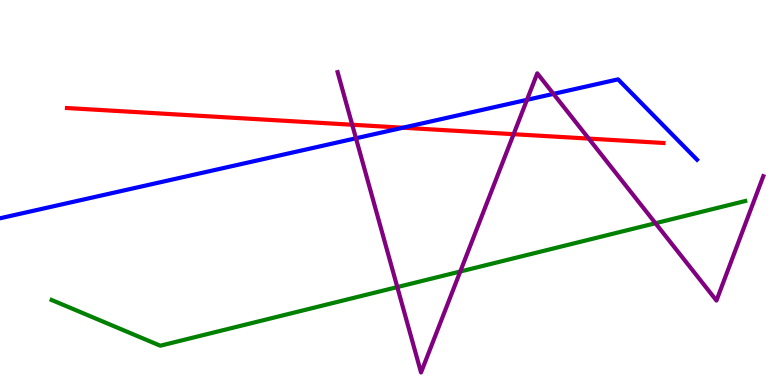[{'lines': ['blue', 'red'], 'intersections': [{'x': 5.2, 'y': 6.68}]}, {'lines': ['green', 'red'], 'intersections': []}, {'lines': ['purple', 'red'], 'intersections': [{'x': 4.54, 'y': 6.76}, {'x': 6.63, 'y': 6.51}, {'x': 7.6, 'y': 6.4}]}, {'lines': ['blue', 'green'], 'intersections': []}, {'lines': ['blue', 'purple'], 'intersections': [{'x': 4.59, 'y': 6.41}, {'x': 6.8, 'y': 7.41}, {'x': 7.14, 'y': 7.56}]}, {'lines': ['green', 'purple'], 'intersections': [{'x': 5.13, 'y': 2.54}, {'x': 5.94, 'y': 2.95}, {'x': 8.46, 'y': 4.2}]}]